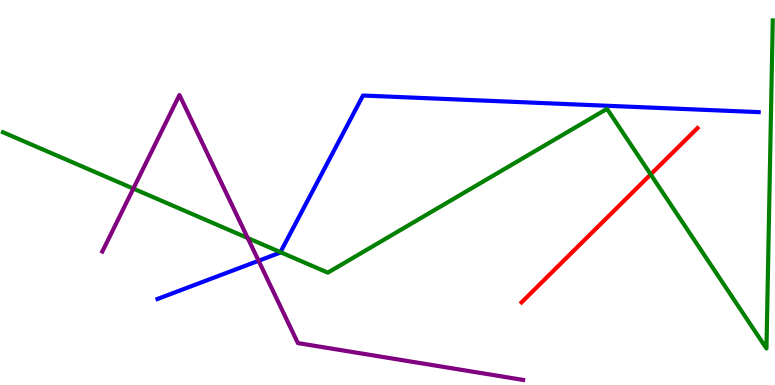[{'lines': ['blue', 'red'], 'intersections': []}, {'lines': ['green', 'red'], 'intersections': [{'x': 8.4, 'y': 5.47}]}, {'lines': ['purple', 'red'], 'intersections': []}, {'lines': ['blue', 'green'], 'intersections': [{'x': 3.62, 'y': 3.45}]}, {'lines': ['blue', 'purple'], 'intersections': [{'x': 3.34, 'y': 3.23}]}, {'lines': ['green', 'purple'], 'intersections': [{'x': 1.72, 'y': 5.1}, {'x': 3.2, 'y': 3.82}]}]